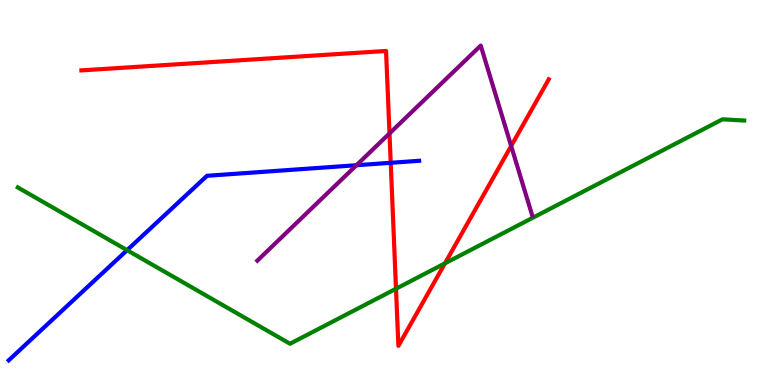[{'lines': ['blue', 'red'], 'intersections': [{'x': 5.04, 'y': 5.77}]}, {'lines': ['green', 'red'], 'intersections': [{'x': 5.11, 'y': 2.5}, {'x': 5.74, 'y': 3.16}]}, {'lines': ['purple', 'red'], 'intersections': [{'x': 5.03, 'y': 6.53}, {'x': 6.6, 'y': 6.21}]}, {'lines': ['blue', 'green'], 'intersections': [{'x': 1.64, 'y': 3.5}]}, {'lines': ['blue', 'purple'], 'intersections': [{'x': 4.6, 'y': 5.71}]}, {'lines': ['green', 'purple'], 'intersections': []}]